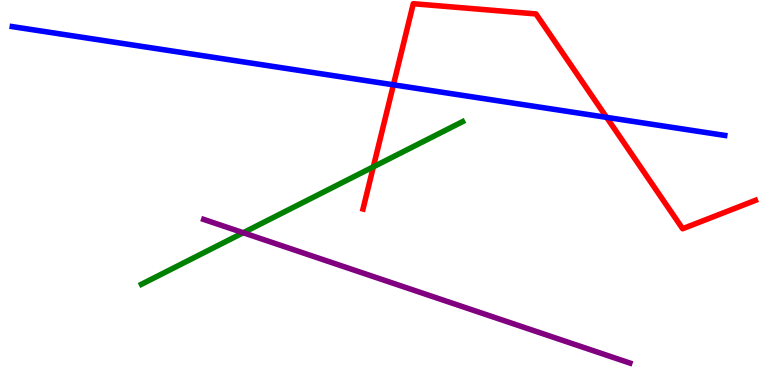[{'lines': ['blue', 'red'], 'intersections': [{'x': 5.08, 'y': 7.8}, {'x': 7.83, 'y': 6.95}]}, {'lines': ['green', 'red'], 'intersections': [{'x': 4.82, 'y': 5.67}]}, {'lines': ['purple', 'red'], 'intersections': []}, {'lines': ['blue', 'green'], 'intersections': []}, {'lines': ['blue', 'purple'], 'intersections': []}, {'lines': ['green', 'purple'], 'intersections': [{'x': 3.14, 'y': 3.95}]}]